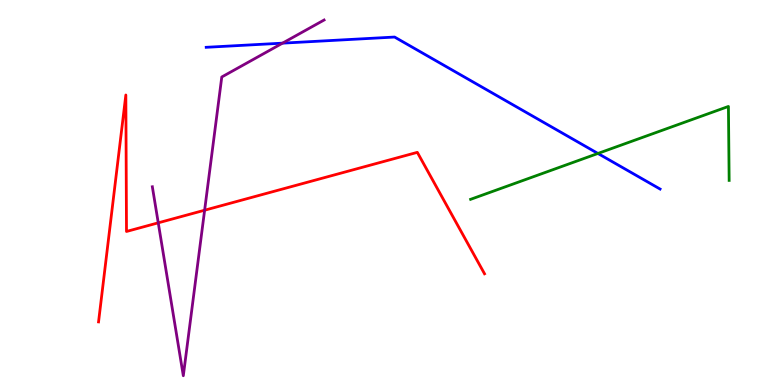[{'lines': ['blue', 'red'], 'intersections': []}, {'lines': ['green', 'red'], 'intersections': []}, {'lines': ['purple', 'red'], 'intersections': [{'x': 2.04, 'y': 4.21}, {'x': 2.64, 'y': 4.54}]}, {'lines': ['blue', 'green'], 'intersections': [{'x': 7.72, 'y': 6.01}]}, {'lines': ['blue', 'purple'], 'intersections': [{'x': 3.65, 'y': 8.88}]}, {'lines': ['green', 'purple'], 'intersections': []}]